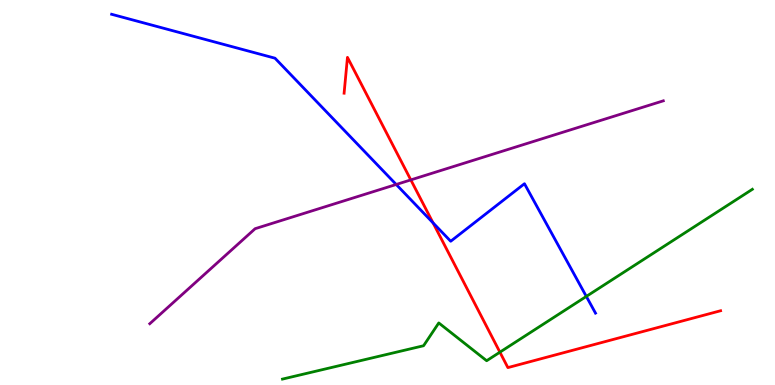[{'lines': ['blue', 'red'], 'intersections': [{'x': 5.59, 'y': 4.21}]}, {'lines': ['green', 'red'], 'intersections': [{'x': 6.45, 'y': 0.853}]}, {'lines': ['purple', 'red'], 'intersections': [{'x': 5.3, 'y': 5.33}]}, {'lines': ['blue', 'green'], 'intersections': [{'x': 7.57, 'y': 2.3}]}, {'lines': ['blue', 'purple'], 'intersections': [{'x': 5.11, 'y': 5.21}]}, {'lines': ['green', 'purple'], 'intersections': []}]